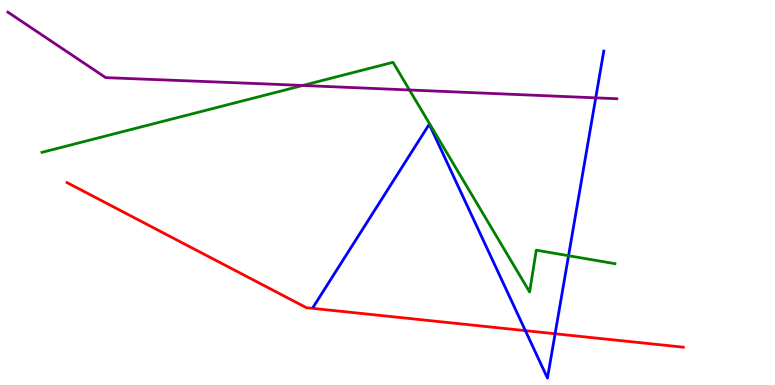[{'lines': ['blue', 'red'], 'intersections': [{'x': 6.78, 'y': 1.41}, {'x': 7.16, 'y': 1.33}]}, {'lines': ['green', 'red'], 'intersections': []}, {'lines': ['purple', 'red'], 'intersections': []}, {'lines': ['blue', 'green'], 'intersections': [{'x': 7.34, 'y': 3.36}]}, {'lines': ['blue', 'purple'], 'intersections': [{'x': 7.69, 'y': 7.46}]}, {'lines': ['green', 'purple'], 'intersections': [{'x': 3.91, 'y': 7.78}, {'x': 5.28, 'y': 7.66}]}]